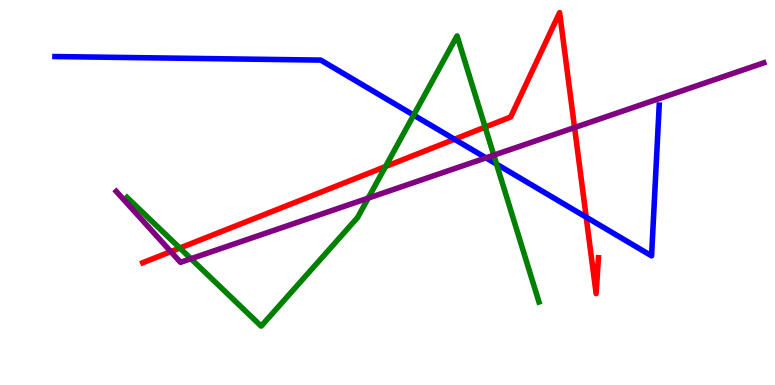[{'lines': ['blue', 'red'], 'intersections': [{'x': 5.86, 'y': 6.38}, {'x': 7.56, 'y': 4.36}]}, {'lines': ['green', 'red'], 'intersections': [{'x': 2.32, 'y': 3.56}, {'x': 4.97, 'y': 5.67}, {'x': 6.26, 'y': 6.7}]}, {'lines': ['purple', 'red'], 'intersections': [{'x': 2.2, 'y': 3.46}, {'x': 7.41, 'y': 6.69}]}, {'lines': ['blue', 'green'], 'intersections': [{'x': 5.34, 'y': 7.01}, {'x': 6.41, 'y': 5.74}]}, {'lines': ['blue', 'purple'], 'intersections': [{'x': 6.27, 'y': 5.9}]}, {'lines': ['green', 'purple'], 'intersections': [{'x': 2.46, 'y': 3.28}, {'x': 4.75, 'y': 4.85}, {'x': 6.37, 'y': 5.97}]}]